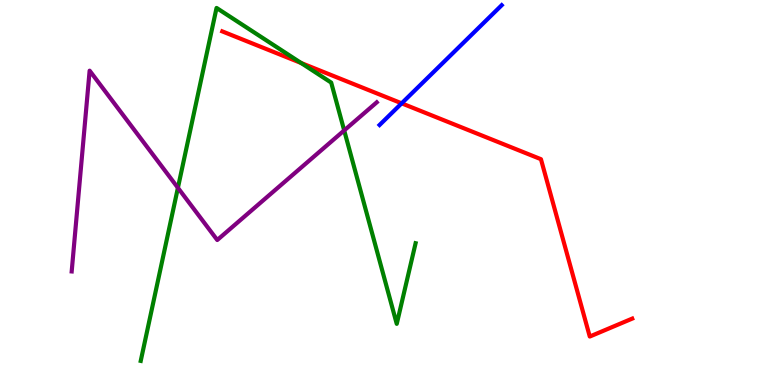[{'lines': ['blue', 'red'], 'intersections': [{'x': 5.18, 'y': 7.32}]}, {'lines': ['green', 'red'], 'intersections': [{'x': 3.89, 'y': 8.36}]}, {'lines': ['purple', 'red'], 'intersections': []}, {'lines': ['blue', 'green'], 'intersections': []}, {'lines': ['blue', 'purple'], 'intersections': []}, {'lines': ['green', 'purple'], 'intersections': [{'x': 2.3, 'y': 5.12}, {'x': 4.44, 'y': 6.61}]}]